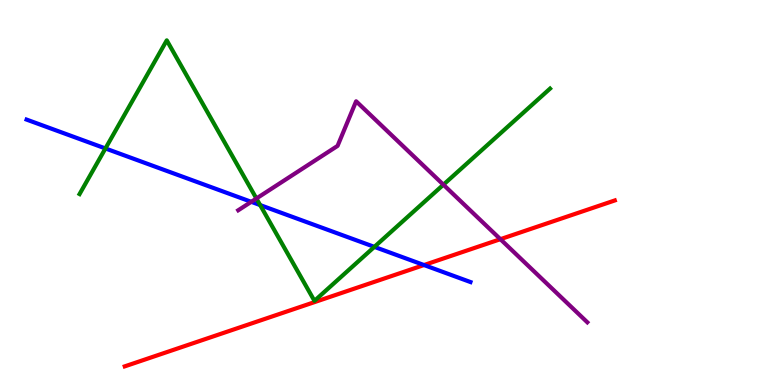[{'lines': ['blue', 'red'], 'intersections': [{'x': 5.47, 'y': 3.12}]}, {'lines': ['green', 'red'], 'intersections': []}, {'lines': ['purple', 'red'], 'intersections': [{'x': 6.46, 'y': 3.79}]}, {'lines': ['blue', 'green'], 'intersections': [{'x': 1.36, 'y': 6.14}, {'x': 3.36, 'y': 4.67}, {'x': 4.83, 'y': 3.59}]}, {'lines': ['blue', 'purple'], 'intersections': [{'x': 3.24, 'y': 4.76}]}, {'lines': ['green', 'purple'], 'intersections': [{'x': 3.31, 'y': 4.84}, {'x': 5.72, 'y': 5.2}]}]